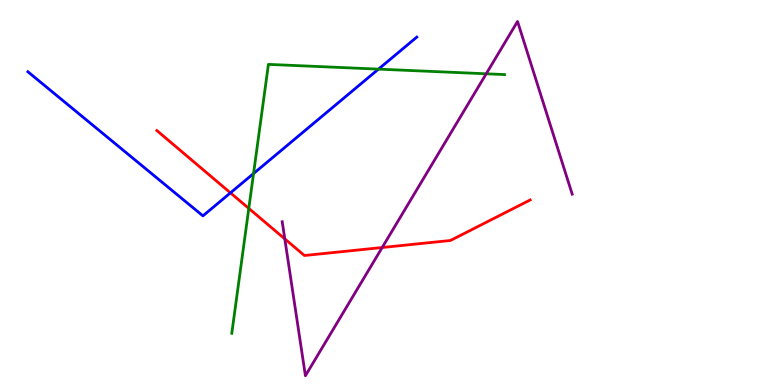[{'lines': ['blue', 'red'], 'intersections': [{'x': 2.97, 'y': 4.99}]}, {'lines': ['green', 'red'], 'intersections': [{'x': 3.21, 'y': 4.59}]}, {'lines': ['purple', 'red'], 'intersections': [{'x': 3.67, 'y': 3.79}, {'x': 4.93, 'y': 3.57}]}, {'lines': ['blue', 'green'], 'intersections': [{'x': 3.27, 'y': 5.49}, {'x': 4.88, 'y': 8.2}]}, {'lines': ['blue', 'purple'], 'intersections': []}, {'lines': ['green', 'purple'], 'intersections': [{'x': 6.27, 'y': 8.08}]}]